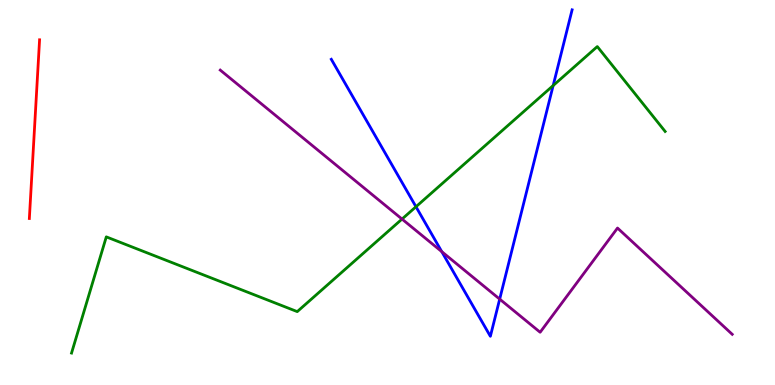[{'lines': ['blue', 'red'], 'intersections': []}, {'lines': ['green', 'red'], 'intersections': []}, {'lines': ['purple', 'red'], 'intersections': []}, {'lines': ['blue', 'green'], 'intersections': [{'x': 5.37, 'y': 4.63}, {'x': 7.14, 'y': 7.78}]}, {'lines': ['blue', 'purple'], 'intersections': [{'x': 5.7, 'y': 3.46}, {'x': 6.45, 'y': 2.23}]}, {'lines': ['green', 'purple'], 'intersections': [{'x': 5.19, 'y': 4.31}]}]